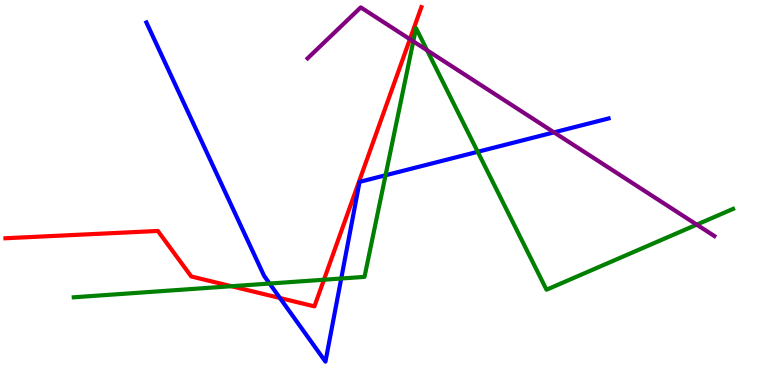[{'lines': ['blue', 'red'], 'intersections': [{'x': 3.61, 'y': 2.26}]}, {'lines': ['green', 'red'], 'intersections': [{'x': 2.99, 'y': 2.57}, {'x': 4.18, 'y': 2.73}]}, {'lines': ['purple', 'red'], 'intersections': [{'x': 5.29, 'y': 8.98}]}, {'lines': ['blue', 'green'], 'intersections': [{'x': 3.48, 'y': 2.64}, {'x': 4.4, 'y': 2.77}, {'x': 4.97, 'y': 5.45}, {'x': 6.16, 'y': 6.06}]}, {'lines': ['blue', 'purple'], 'intersections': [{'x': 7.15, 'y': 6.56}]}, {'lines': ['green', 'purple'], 'intersections': [{'x': 5.33, 'y': 8.93}, {'x': 5.51, 'y': 8.69}, {'x': 8.99, 'y': 4.17}]}]